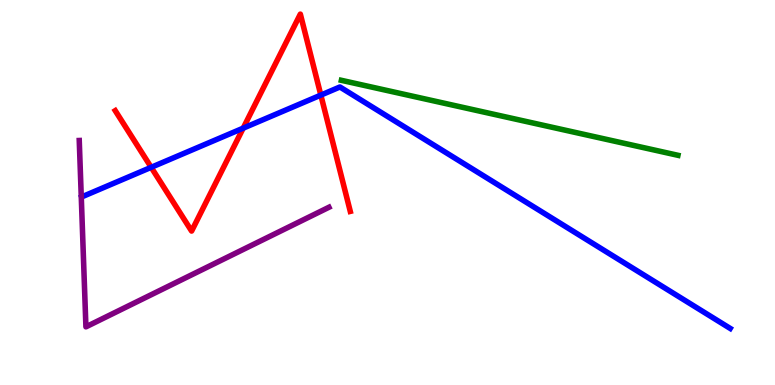[{'lines': ['blue', 'red'], 'intersections': [{'x': 1.95, 'y': 5.65}, {'x': 3.14, 'y': 6.67}, {'x': 4.14, 'y': 7.53}]}, {'lines': ['green', 'red'], 'intersections': []}, {'lines': ['purple', 'red'], 'intersections': []}, {'lines': ['blue', 'green'], 'intersections': []}, {'lines': ['blue', 'purple'], 'intersections': []}, {'lines': ['green', 'purple'], 'intersections': []}]